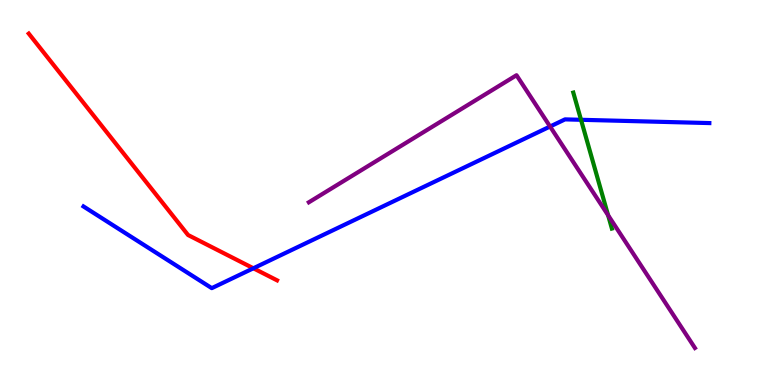[{'lines': ['blue', 'red'], 'intersections': [{'x': 3.27, 'y': 3.03}]}, {'lines': ['green', 'red'], 'intersections': []}, {'lines': ['purple', 'red'], 'intersections': []}, {'lines': ['blue', 'green'], 'intersections': [{'x': 7.5, 'y': 6.89}]}, {'lines': ['blue', 'purple'], 'intersections': [{'x': 7.1, 'y': 6.71}]}, {'lines': ['green', 'purple'], 'intersections': [{'x': 7.85, 'y': 4.41}]}]